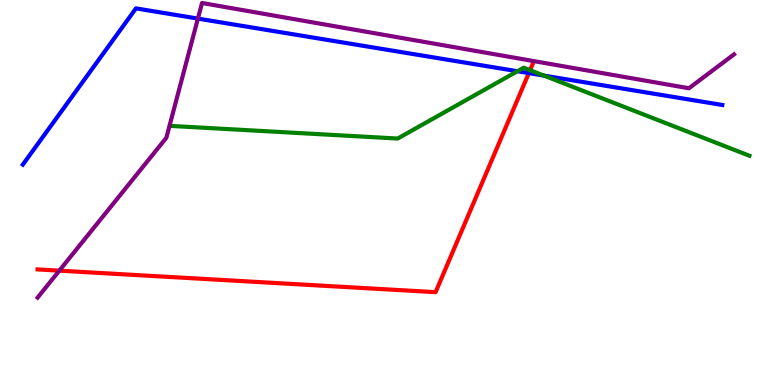[{'lines': ['blue', 'red'], 'intersections': [{'x': 6.82, 'y': 8.1}]}, {'lines': ['green', 'red'], 'intersections': [{'x': 6.84, 'y': 8.18}]}, {'lines': ['purple', 'red'], 'intersections': [{'x': 0.765, 'y': 2.97}]}, {'lines': ['blue', 'green'], 'intersections': [{'x': 6.68, 'y': 8.15}, {'x': 7.02, 'y': 8.04}]}, {'lines': ['blue', 'purple'], 'intersections': [{'x': 2.55, 'y': 9.52}]}, {'lines': ['green', 'purple'], 'intersections': []}]